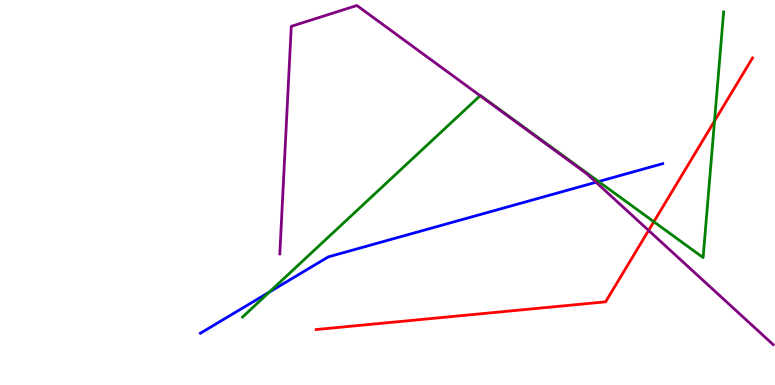[{'lines': ['blue', 'red'], 'intersections': []}, {'lines': ['green', 'red'], 'intersections': [{'x': 8.44, 'y': 4.24}, {'x': 9.22, 'y': 6.86}]}, {'lines': ['purple', 'red'], 'intersections': [{'x': 8.37, 'y': 4.01}]}, {'lines': ['blue', 'green'], 'intersections': [{'x': 3.48, 'y': 2.41}, {'x': 7.72, 'y': 5.28}]}, {'lines': ['blue', 'purple'], 'intersections': [{'x': 7.69, 'y': 5.27}]}, {'lines': ['green', 'purple'], 'intersections': [{'x': 6.2, 'y': 7.51}]}]